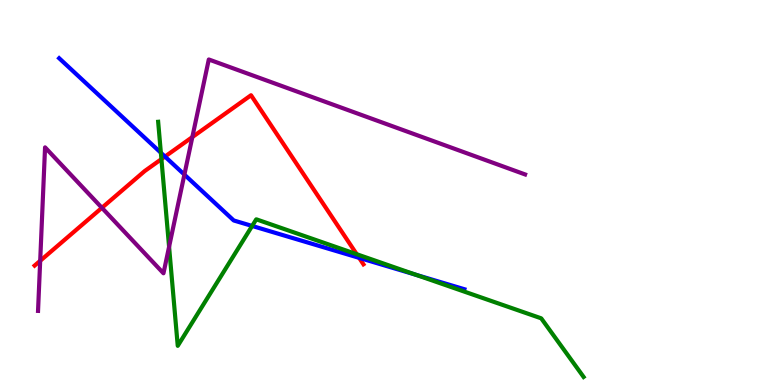[{'lines': ['blue', 'red'], 'intersections': [{'x': 2.13, 'y': 5.93}, {'x': 4.63, 'y': 3.3}]}, {'lines': ['green', 'red'], 'intersections': [{'x': 2.08, 'y': 5.87}, {'x': 4.6, 'y': 3.4}]}, {'lines': ['purple', 'red'], 'intersections': [{'x': 0.519, 'y': 3.23}, {'x': 1.31, 'y': 4.6}, {'x': 2.48, 'y': 6.44}]}, {'lines': ['blue', 'green'], 'intersections': [{'x': 2.08, 'y': 6.03}, {'x': 3.25, 'y': 4.13}, {'x': 5.36, 'y': 2.86}]}, {'lines': ['blue', 'purple'], 'intersections': [{'x': 2.38, 'y': 5.46}]}, {'lines': ['green', 'purple'], 'intersections': [{'x': 2.18, 'y': 3.59}]}]